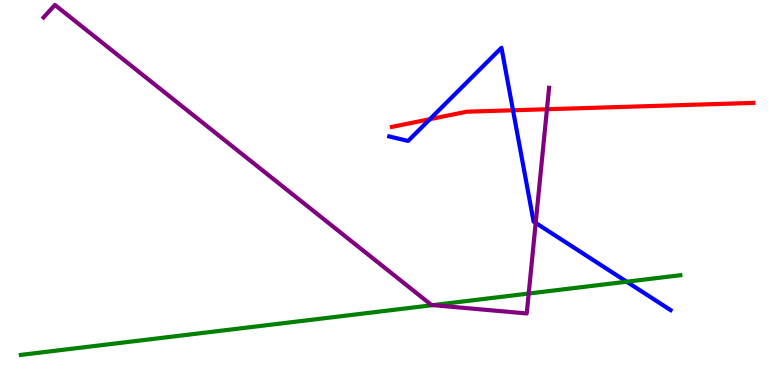[{'lines': ['blue', 'red'], 'intersections': [{'x': 5.55, 'y': 6.9}, {'x': 6.62, 'y': 7.14}]}, {'lines': ['green', 'red'], 'intersections': []}, {'lines': ['purple', 'red'], 'intersections': [{'x': 7.06, 'y': 7.16}]}, {'lines': ['blue', 'green'], 'intersections': [{'x': 8.09, 'y': 2.68}]}, {'lines': ['blue', 'purple'], 'intersections': [{'x': 6.91, 'y': 4.21}]}, {'lines': ['green', 'purple'], 'intersections': [{'x': 5.59, 'y': 2.07}, {'x': 6.82, 'y': 2.38}]}]